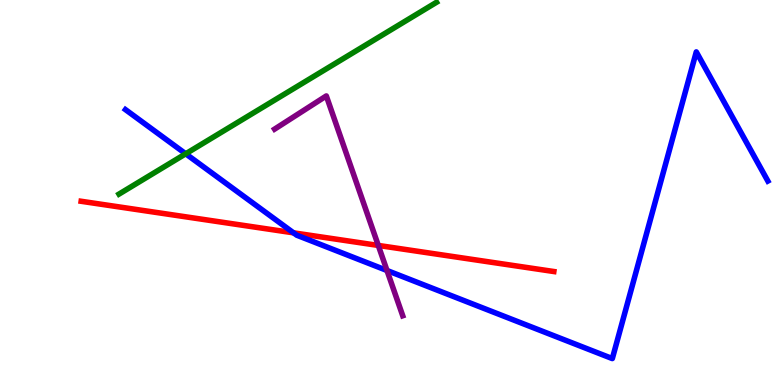[{'lines': ['blue', 'red'], 'intersections': [{'x': 3.79, 'y': 3.95}]}, {'lines': ['green', 'red'], 'intersections': []}, {'lines': ['purple', 'red'], 'intersections': [{'x': 4.88, 'y': 3.63}]}, {'lines': ['blue', 'green'], 'intersections': [{'x': 2.4, 'y': 6.01}]}, {'lines': ['blue', 'purple'], 'intersections': [{'x': 4.99, 'y': 2.97}]}, {'lines': ['green', 'purple'], 'intersections': []}]